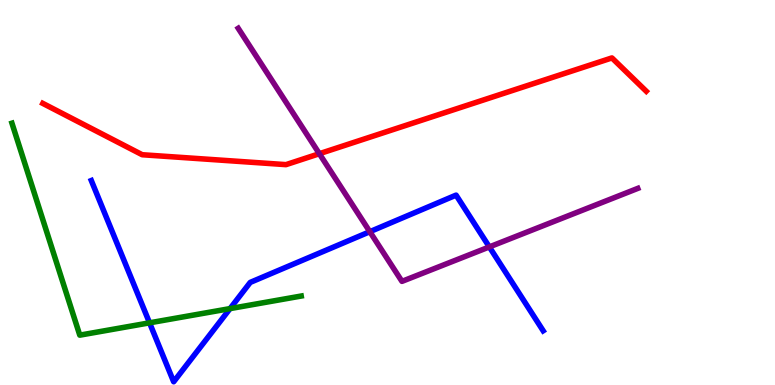[{'lines': ['blue', 'red'], 'intersections': []}, {'lines': ['green', 'red'], 'intersections': []}, {'lines': ['purple', 'red'], 'intersections': [{'x': 4.12, 'y': 6.01}]}, {'lines': ['blue', 'green'], 'intersections': [{'x': 1.93, 'y': 1.61}, {'x': 2.97, 'y': 1.98}]}, {'lines': ['blue', 'purple'], 'intersections': [{'x': 4.77, 'y': 3.98}, {'x': 6.31, 'y': 3.59}]}, {'lines': ['green', 'purple'], 'intersections': []}]